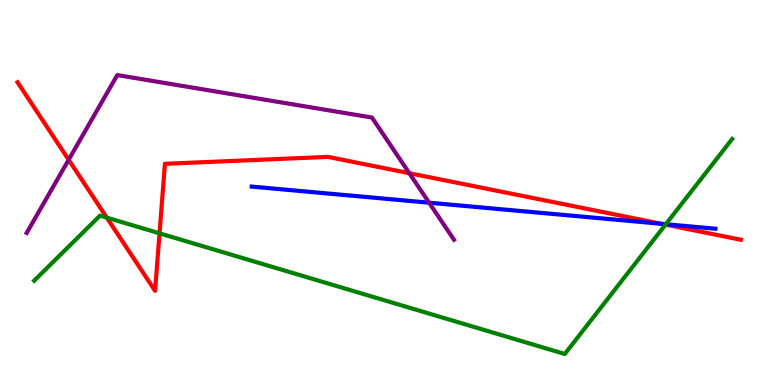[{'lines': ['blue', 'red'], 'intersections': [{'x': 8.54, 'y': 4.19}]}, {'lines': ['green', 'red'], 'intersections': [{'x': 1.38, 'y': 4.35}, {'x': 2.06, 'y': 3.94}, {'x': 8.59, 'y': 4.17}]}, {'lines': ['purple', 'red'], 'intersections': [{'x': 0.886, 'y': 5.85}, {'x': 5.28, 'y': 5.5}]}, {'lines': ['blue', 'green'], 'intersections': [{'x': 8.59, 'y': 4.18}]}, {'lines': ['blue', 'purple'], 'intersections': [{'x': 5.54, 'y': 4.73}]}, {'lines': ['green', 'purple'], 'intersections': []}]